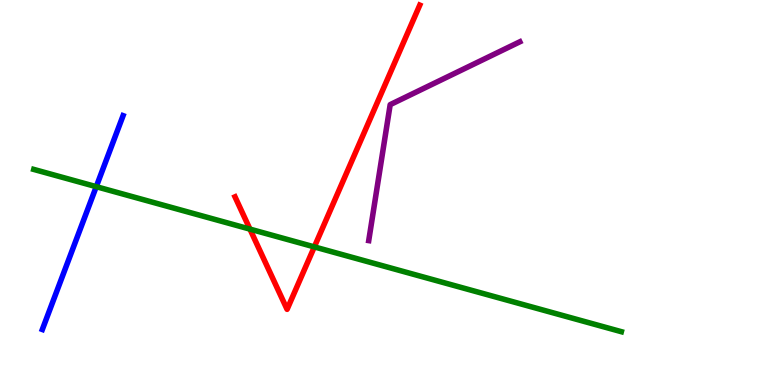[{'lines': ['blue', 'red'], 'intersections': []}, {'lines': ['green', 'red'], 'intersections': [{'x': 3.23, 'y': 4.05}, {'x': 4.06, 'y': 3.59}]}, {'lines': ['purple', 'red'], 'intersections': []}, {'lines': ['blue', 'green'], 'intersections': [{'x': 1.24, 'y': 5.15}]}, {'lines': ['blue', 'purple'], 'intersections': []}, {'lines': ['green', 'purple'], 'intersections': []}]